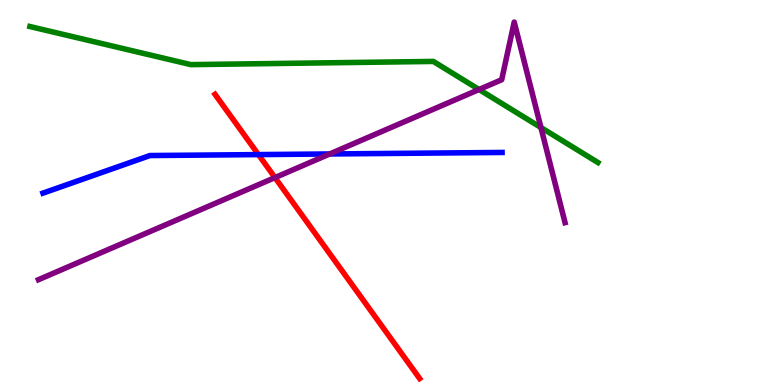[{'lines': ['blue', 'red'], 'intersections': [{'x': 3.33, 'y': 5.98}]}, {'lines': ['green', 'red'], 'intersections': []}, {'lines': ['purple', 'red'], 'intersections': [{'x': 3.55, 'y': 5.39}]}, {'lines': ['blue', 'green'], 'intersections': []}, {'lines': ['blue', 'purple'], 'intersections': [{'x': 4.25, 'y': 6.0}]}, {'lines': ['green', 'purple'], 'intersections': [{'x': 6.18, 'y': 7.68}, {'x': 6.98, 'y': 6.69}]}]